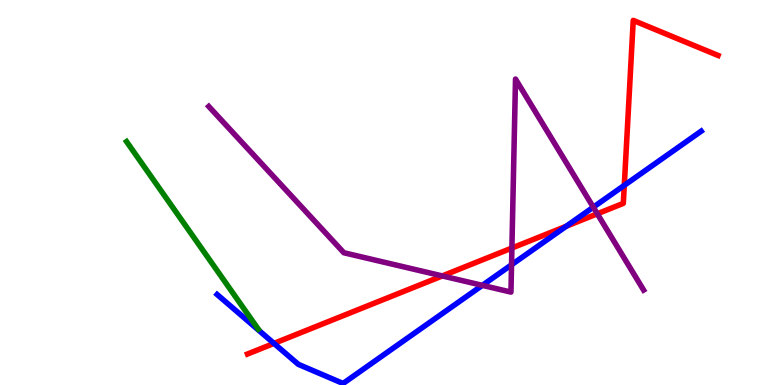[{'lines': ['blue', 'red'], 'intersections': [{'x': 3.54, 'y': 1.08}, {'x': 7.31, 'y': 4.12}, {'x': 8.06, 'y': 5.19}]}, {'lines': ['green', 'red'], 'intersections': []}, {'lines': ['purple', 'red'], 'intersections': [{'x': 5.71, 'y': 2.83}, {'x': 6.61, 'y': 3.56}, {'x': 7.71, 'y': 4.45}]}, {'lines': ['blue', 'green'], 'intersections': []}, {'lines': ['blue', 'purple'], 'intersections': [{'x': 6.22, 'y': 2.59}, {'x': 6.6, 'y': 3.12}, {'x': 7.66, 'y': 4.62}]}, {'lines': ['green', 'purple'], 'intersections': []}]